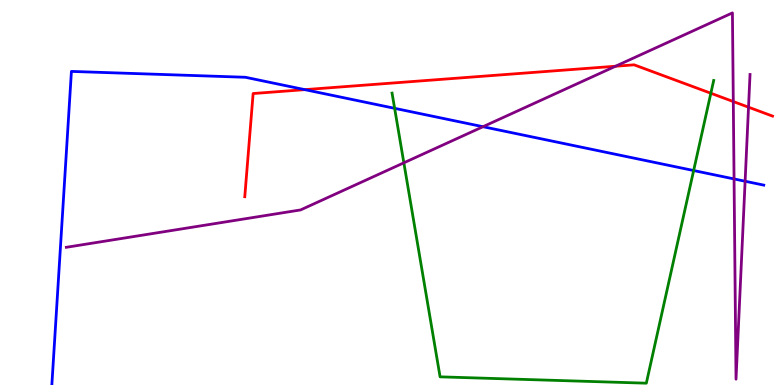[{'lines': ['blue', 'red'], 'intersections': [{'x': 3.93, 'y': 7.67}]}, {'lines': ['green', 'red'], 'intersections': [{'x': 9.17, 'y': 7.58}]}, {'lines': ['purple', 'red'], 'intersections': [{'x': 7.94, 'y': 8.28}, {'x': 9.46, 'y': 7.36}, {'x': 9.66, 'y': 7.22}]}, {'lines': ['blue', 'green'], 'intersections': [{'x': 5.09, 'y': 7.19}, {'x': 8.95, 'y': 5.57}]}, {'lines': ['blue', 'purple'], 'intersections': [{'x': 6.23, 'y': 6.71}, {'x': 9.47, 'y': 5.35}, {'x': 9.61, 'y': 5.29}]}, {'lines': ['green', 'purple'], 'intersections': [{'x': 5.21, 'y': 5.77}]}]